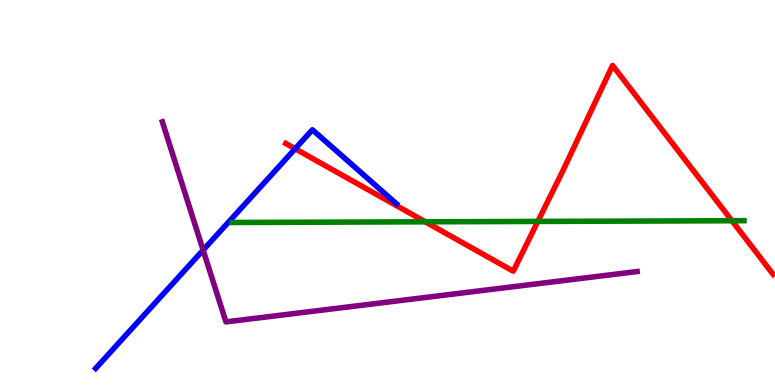[{'lines': ['blue', 'red'], 'intersections': [{'x': 3.81, 'y': 6.14}]}, {'lines': ['green', 'red'], 'intersections': [{'x': 5.49, 'y': 4.24}, {'x': 6.94, 'y': 4.25}, {'x': 9.44, 'y': 4.27}]}, {'lines': ['purple', 'red'], 'intersections': []}, {'lines': ['blue', 'green'], 'intersections': []}, {'lines': ['blue', 'purple'], 'intersections': [{'x': 2.62, 'y': 3.5}]}, {'lines': ['green', 'purple'], 'intersections': []}]